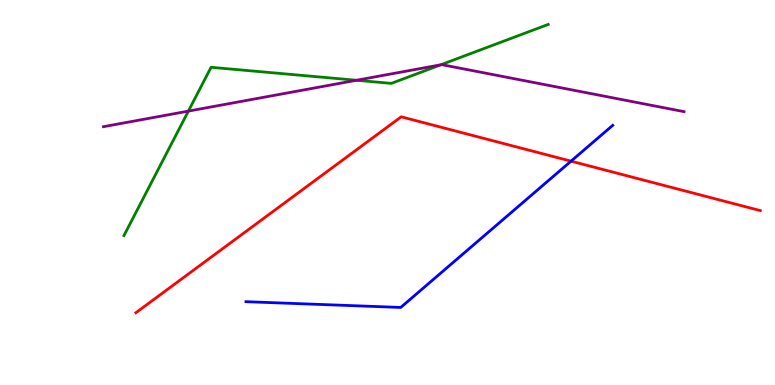[{'lines': ['blue', 'red'], 'intersections': [{'x': 7.37, 'y': 5.81}]}, {'lines': ['green', 'red'], 'intersections': []}, {'lines': ['purple', 'red'], 'intersections': []}, {'lines': ['blue', 'green'], 'intersections': []}, {'lines': ['blue', 'purple'], 'intersections': []}, {'lines': ['green', 'purple'], 'intersections': [{'x': 2.43, 'y': 7.11}, {'x': 4.6, 'y': 7.92}, {'x': 5.69, 'y': 8.32}]}]